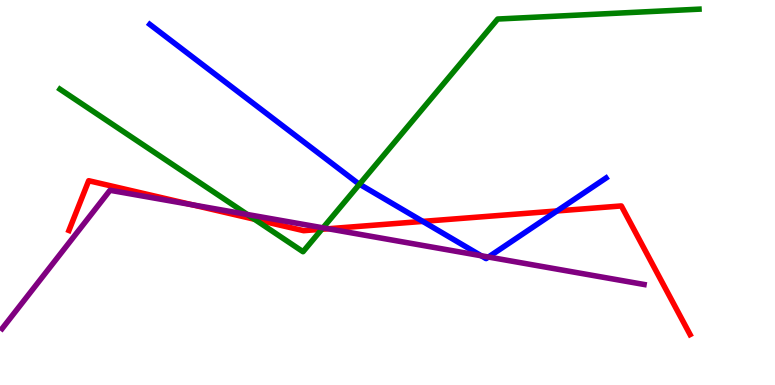[{'lines': ['blue', 'red'], 'intersections': [{'x': 5.46, 'y': 4.25}, {'x': 7.19, 'y': 4.52}]}, {'lines': ['green', 'red'], 'intersections': [{'x': 3.28, 'y': 4.31}, {'x': 4.15, 'y': 4.05}]}, {'lines': ['purple', 'red'], 'intersections': [{'x': 2.48, 'y': 4.68}, {'x': 4.23, 'y': 4.06}]}, {'lines': ['blue', 'green'], 'intersections': [{'x': 4.64, 'y': 5.22}]}, {'lines': ['blue', 'purple'], 'intersections': [{'x': 6.21, 'y': 3.36}, {'x': 6.3, 'y': 3.32}]}, {'lines': ['green', 'purple'], 'intersections': [{'x': 3.19, 'y': 4.43}, {'x': 4.17, 'y': 4.08}]}]